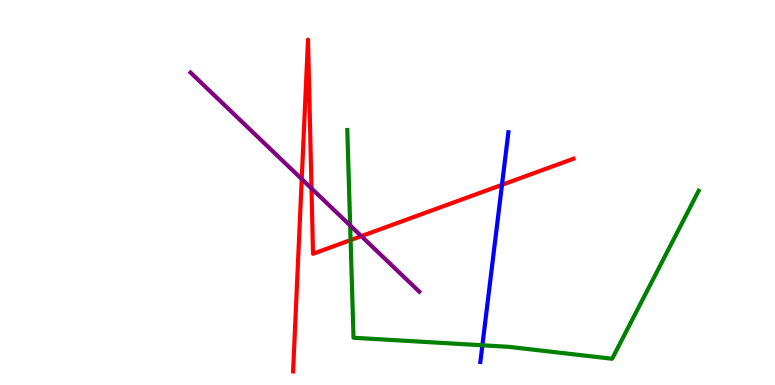[{'lines': ['blue', 'red'], 'intersections': [{'x': 6.48, 'y': 5.2}]}, {'lines': ['green', 'red'], 'intersections': [{'x': 4.52, 'y': 3.76}]}, {'lines': ['purple', 'red'], 'intersections': [{'x': 3.89, 'y': 5.35}, {'x': 4.02, 'y': 5.11}, {'x': 4.66, 'y': 3.87}]}, {'lines': ['blue', 'green'], 'intersections': [{'x': 6.22, 'y': 1.03}]}, {'lines': ['blue', 'purple'], 'intersections': []}, {'lines': ['green', 'purple'], 'intersections': [{'x': 4.52, 'y': 4.14}]}]